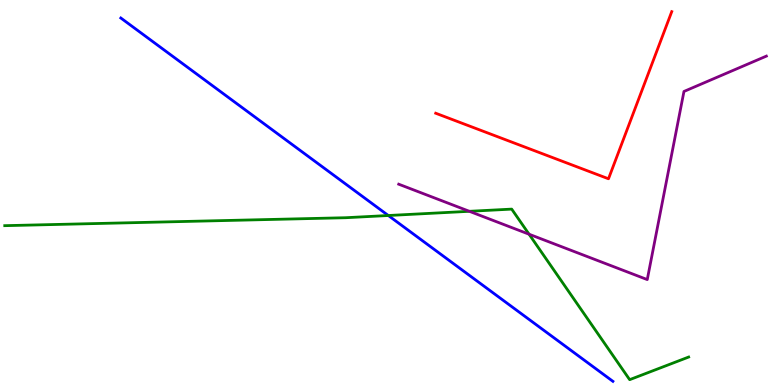[{'lines': ['blue', 'red'], 'intersections': []}, {'lines': ['green', 'red'], 'intersections': []}, {'lines': ['purple', 'red'], 'intersections': []}, {'lines': ['blue', 'green'], 'intersections': [{'x': 5.01, 'y': 4.4}]}, {'lines': ['blue', 'purple'], 'intersections': []}, {'lines': ['green', 'purple'], 'intersections': [{'x': 6.06, 'y': 4.51}, {'x': 6.83, 'y': 3.92}]}]